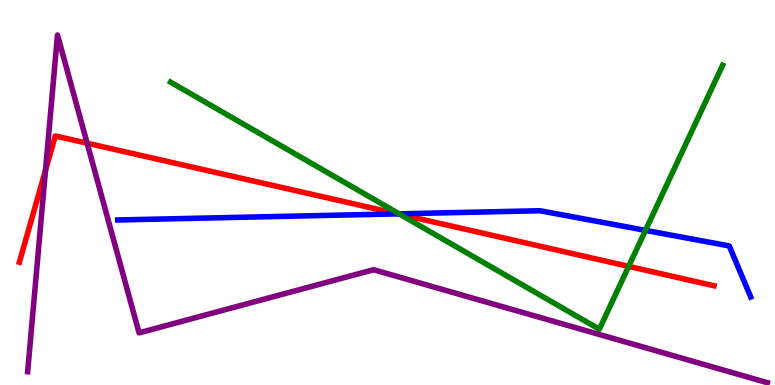[{'lines': ['blue', 'red'], 'intersections': [{'x': 5.13, 'y': 4.45}]}, {'lines': ['green', 'red'], 'intersections': [{'x': 5.16, 'y': 4.43}, {'x': 8.11, 'y': 3.08}]}, {'lines': ['purple', 'red'], 'intersections': [{'x': 0.587, 'y': 5.57}, {'x': 1.12, 'y': 6.28}]}, {'lines': ['blue', 'green'], 'intersections': [{'x': 5.15, 'y': 4.45}, {'x': 8.33, 'y': 4.02}]}, {'lines': ['blue', 'purple'], 'intersections': []}, {'lines': ['green', 'purple'], 'intersections': []}]